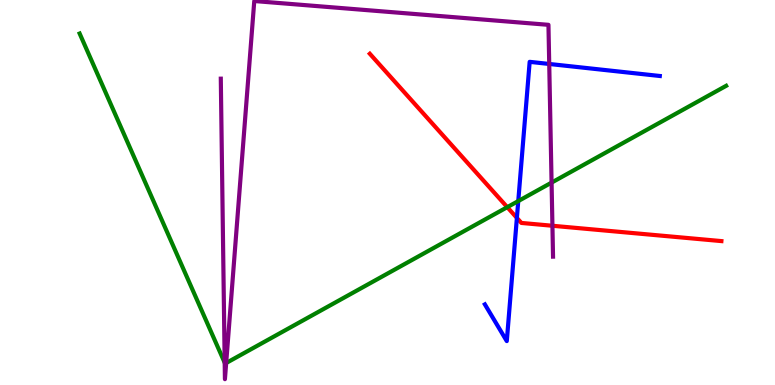[{'lines': ['blue', 'red'], 'intersections': [{'x': 6.67, 'y': 4.34}]}, {'lines': ['green', 'red'], 'intersections': [{'x': 6.55, 'y': 4.62}]}, {'lines': ['purple', 'red'], 'intersections': [{'x': 7.13, 'y': 4.14}]}, {'lines': ['blue', 'green'], 'intersections': [{'x': 6.69, 'y': 4.78}]}, {'lines': ['blue', 'purple'], 'intersections': [{'x': 7.09, 'y': 8.34}]}, {'lines': ['green', 'purple'], 'intersections': [{'x': 2.9, 'y': 0.579}, {'x': 2.92, 'y': 0.571}, {'x': 7.12, 'y': 5.26}]}]